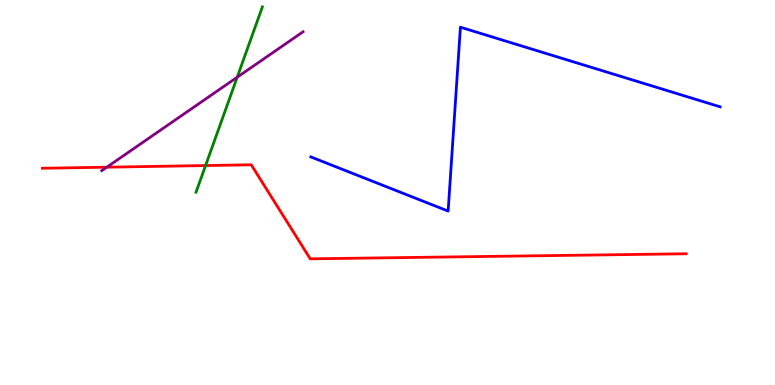[{'lines': ['blue', 'red'], 'intersections': []}, {'lines': ['green', 'red'], 'intersections': [{'x': 2.65, 'y': 5.7}]}, {'lines': ['purple', 'red'], 'intersections': [{'x': 1.38, 'y': 5.66}]}, {'lines': ['blue', 'green'], 'intersections': []}, {'lines': ['blue', 'purple'], 'intersections': []}, {'lines': ['green', 'purple'], 'intersections': [{'x': 3.06, 'y': 7.99}]}]